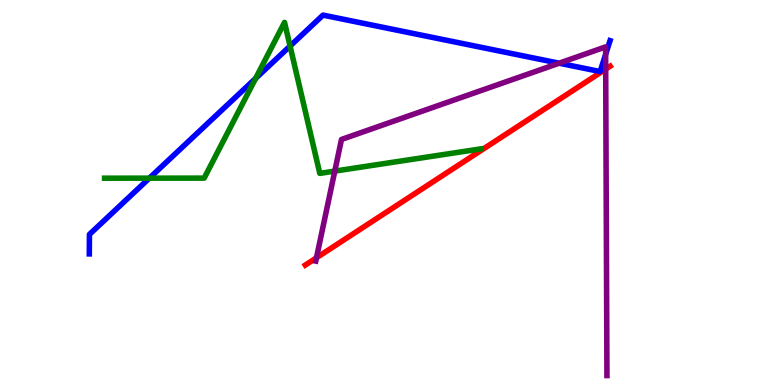[{'lines': ['blue', 'red'], 'intersections': []}, {'lines': ['green', 'red'], 'intersections': []}, {'lines': ['purple', 'red'], 'intersections': [{'x': 4.08, 'y': 3.3}, {'x': 7.82, 'y': 8.2}]}, {'lines': ['blue', 'green'], 'intersections': [{'x': 1.93, 'y': 5.37}, {'x': 3.3, 'y': 7.96}, {'x': 3.74, 'y': 8.8}]}, {'lines': ['blue', 'purple'], 'intersections': [{'x': 7.21, 'y': 8.36}, {'x': 7.81, 'y': 8.59}]}, {'lines': ['green', 'purple'], 'intersections': [{'x': 4.32, 'y': 5.56}]}]